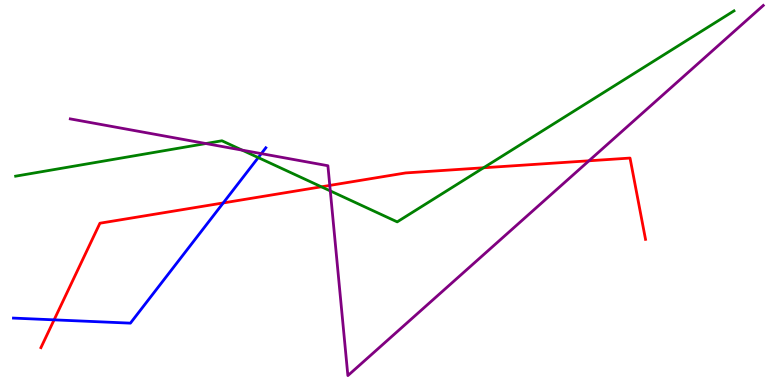[{'lines': ['blue', 'red'], 'intersections': [{'x': 0.698, 'y': 1.69}, {'x': 2.88, 'y': 4.73}]}, {'lines': ['green', 'red'], 'intersections': [{'x': 4.15, 'y': 5.15}, {'x': 6.24, 'y': 5.64}]}, {'lines': ['purple', 'red'], 'intersections': [{'x': 4.26, 'y': 5.18}, {'x': 7.6, 'y': 5.82}]}, {'lines': ['blue', 'green'], 'intersections': [{'x': 3.33, 'y': 5.91}]}, {'lines': ['blue', 'purple'], 'intersections': [{'x': 3.37, 'y': 6.01}]}, {'lines': ['green', 'purple'], 'intersections': [{'x': 2.66, 'y': 6.27}, {'x': 3.12, 'y': 6.1}, {'x': 4.26, 'y': 5.04}]}]